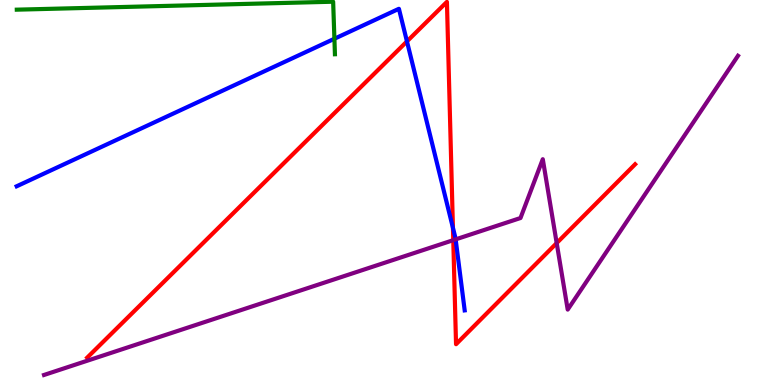[{'lines': ['blue', 'red'], 'intersections': [{'x': 5.25, 'y': 8.92}, {'x': 5.84, 'y': 4.08}]}, {'lines': ['green', 'red'], 'intersections': []}, {'lines': ['purple', 'red'], 'intersections': [{'x': 5.85, 'y': 3.76}, {'x': 7.18, 'y': 3.69}]}, {'lines': ['blue', 'green'], 'intersections': [{'x': 4.31, 'y': 8.99}]}, {'lines': ['blue', 'purple'], 'intersections': [{'x': 5.88, 'y': 3.78}]}, {'lines': ['green', 'purple'], 'intersections': []}]